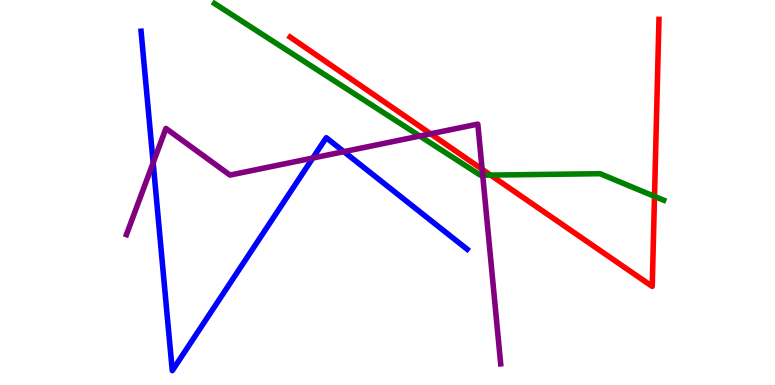[{'lines': ['blue', 'red'], 'intersections': []}, {'lines': ['green', 'red'], 'intersections': [{'x': 6.33, 'y': 5.45}, {'x': 8.45, 'y': 4.9}]}, {'lines': ['purple', 'red'], 'intersections': [{'x': 5.56, 'y': 6.52}, {'x': 6.22, 'y': 5.6}]}, {'lines': ['blue', 'green'], 'intersections': []}, {'lines': ['blue', 'purple'], 'intersections': [{'x': 1.98, 'y': 5.77}, {'x': 4.04, 'y': 5.9}, {'x': 4.44, 'y': 6.06}]}, {'lines': ['green', 'purple'], 'intersections': [{'x': 5.42, 'y': 6.47}, {'x': 6.23, 'y': 5.45}]}]